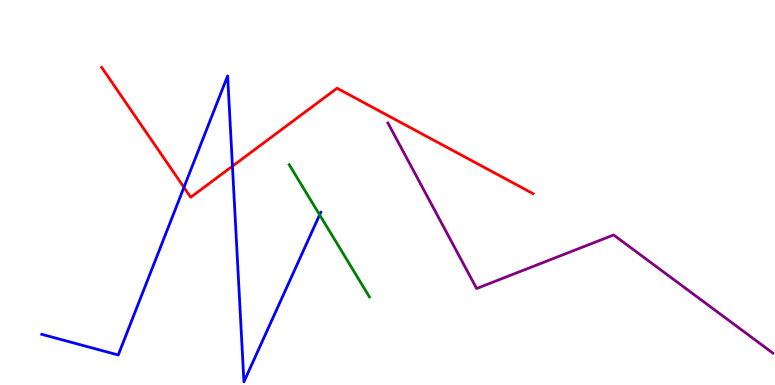[{'lines': ['blue', 'red'], 'intersections': [{'x': 2.37, 'y': 5.13}, {'x': 3.0, 'y': 5.68}]}, {'lines': ['green', 'red'], 'intersections': []}, {'lines': ['purple', 'red'], 'intersections': []}, {'lines': ['blue', 'green'], 'intersections': [{'x': 4.12, 'y': 4.42}]}, {'lines': ['blue', 'purple'], 'intersections': []}, {'lines': ['green', 'purple'], 'intersections': []}]